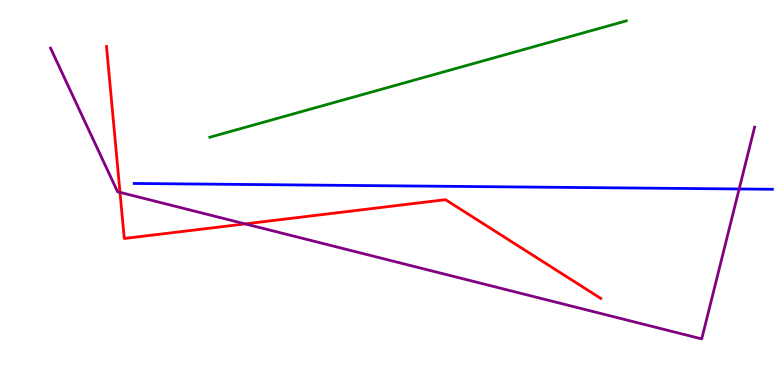[{'lines': ['blue', 'red'], 'intersections': []}, {'lines': ['green', 'red'], 'intersections': []}, {'lines': ['purple', 'red'], 'intersections': [{'x': 1.55, 'y': 5.0}, {'x': 3.16, 'y': 4.18}]}, {'lines': ['blue', 'green'], 'intersections': []}, {'lines': ['blue', 'purple'], 'intersections': [{'x': 9.54, 'y': 5.09}]}, {'lines': ['green', 'purple'], 'intersections': []}]